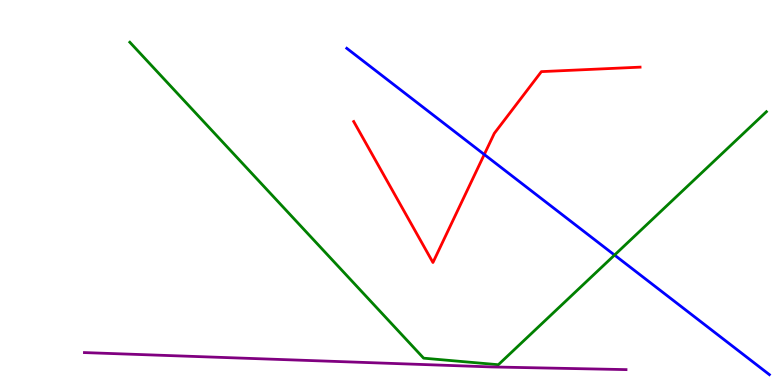[{'lines': ['blue', 'red'], 'intersections': [{'x': 6.25, 'y': 5.99}]}, {'lines': ['green', 'red'], 'intersections': []}, {'lines': ['purple', 'red'], 'intersections': []}, {'lines': ['blue', 'green'], 'intersections': [{'x': 7.93, 'y': 3.38}]}, {'lines': ['blue', 'purple'], 'intersections': []}, {'lines': ['green', 'purple'], 'intersections': []}]